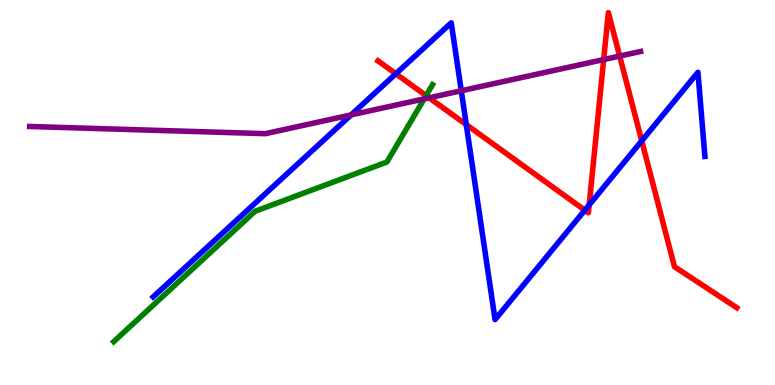[{'lines': ['blue', 'red'], 'intersections': [{'x': 5.11, 'y': 8.08}, {'x': 6.02, 'y': 6.76}, {'x': 7.55, 'y': 4.54}, {'x': 7.6, 'y': 4.68}, {'x': 8.28, 'y': 6.34}]}, {'lines': ['green', 'red'], 'intersections': [{'x': 5.5, 'y': 7.52}]}, {'lines': ['purple', 'red'], 'intersections': [{'x': 5.54, 'y': 7.46}, {'x': 7.79, 'y': 8.45}, {'x': 8.0, 'y': 8.54}]}, {'lines': ['blue', 'green'], 'intersections': []}, {'lines': ['blue', 'purple'], 'intersections': [{'x': 4.53, 'y': 7.02}, {'x': 5.95, 'y': 7.64}]}, {'lines': ['green', 'purple'], 'intersections': [{'x': 5.47, 'y': 7.43}]}]